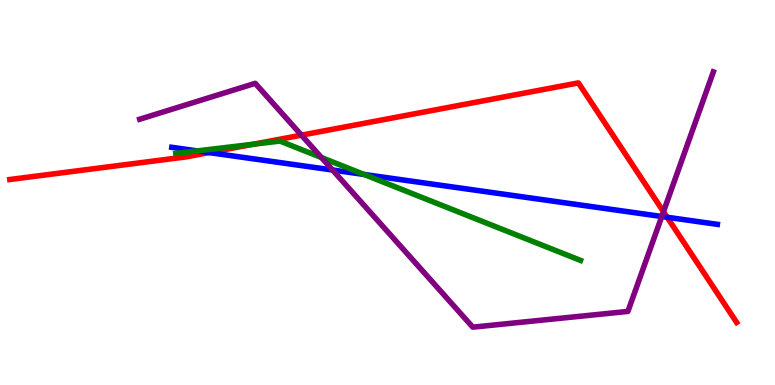[{'lines': ['blue', 'red'], 'intersections': [{'x': 2.7, 'y': 6.04}, {'x': 8.61, 'y': 4.36}]}, {'lines': ['green', 'red'], 'intersections': [{'x': 3.27, 'y': 6.25}]}, {'lines': ['purple', 'red'], 'intersections': [{'x': 3.89, 'y': 6.49}, {'x': 8.56, 'y': 4.5}]}, {'lines': ['blue', 'green'], 'intersections': [{'x': 2.55, 'y': 6.08}, {'x': 4.7, 'y': 5.47}]}, {'lines': ['blue', 'purple'], 'intersections': [{'x': 4.29, 'y': 5.58}, {'x': 8.54, 'y': 4.38}]}, {'lines': ['green', 'purple'], 'intersections': [{'x': 4.15, 'y': 5.91}]}]